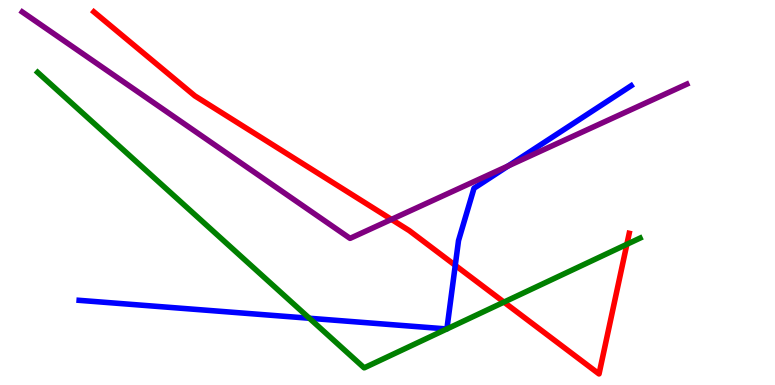[{'lines': ['blue', 'red'], 'intersections': [{'x': 5.87, 'y': 3.11}]}, {'lines': ['green', 'red'], 'intersections': [{'x': 6.5, 'y': 2.15}, {'x': 8.09, 'y': 3.65}]}, {'lines': ['purple', 'red'], 'intersections': [{'x': 5.05, 'y': 4.3}]}, {'lines': ['blue', 'green'], 'intersections': [{'x': 3.99, 'y': 1.73}, {'x': 5.77, 'y': 1.46}, {'x': 5.77, 'y': 1.46}]}, {'lines': ['blue', 'purple'], 'intersections': [{'x': 6.56, 'y': 5.69}]}, {'lines': ['green', 'purple'], 'intersections': []}]